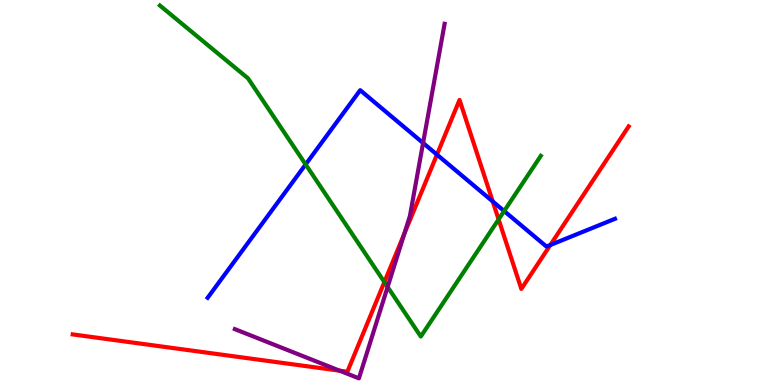[{'lines': ['blue', 'red'], 'intersections': [{'x': 5.64, 'y': 5.98}, {'x': 6.36, 'y': 4.77}, {'x': 7.1, 'y': 3.64}]}, {'lines': ['green', 'red'], 'intersections': [{'x': 4.96, 'y': 2.67}, {'x': 6.43, 'y': 4.3}]}, {'lines': ['purple', 'red'], 'intersections': [{'x': 4.38, 'y': 0.372}, {'x': 5.22, 'y': 3.93}]}, {'lines': ['blue', 'green'], 'intersections': [{'x': 3.94, 'y': 5.73}, {'x': 6.51, 'y': 4.52}]}, {'lines': ['blue', 'purple'], 'intersections': [{'x': 5.46, 'y': 6.29}]}, {'lines': ['green', 'purple'], 'intersections': [{'x': 5.0, 'y': 2.55}]}]